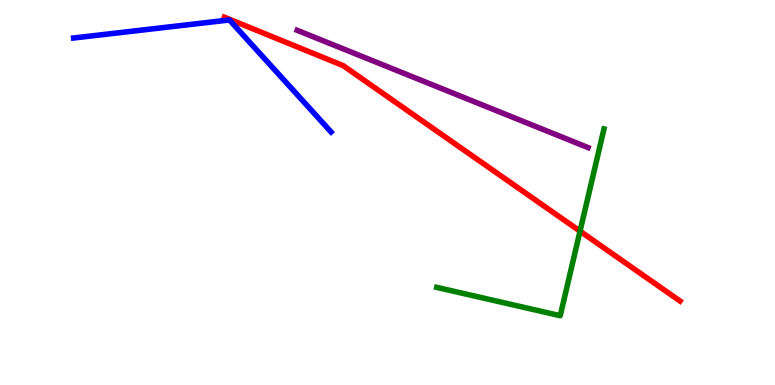[{'lines': ['blue', 'red'], 'intersections': []}, {'lines': ['green', 'red'], 'intersections': [{'x': 7.48, 'y': 4.0}]}, {'lines': ['purple', 'red'], 'intersections': []}, {'lines': ['blue', 'green'], 'intersections': []}, {'lines': ['blue', 'purple'], 'intersections': []}, {'lines': ['green', 'purple'], 'intersections': []}]